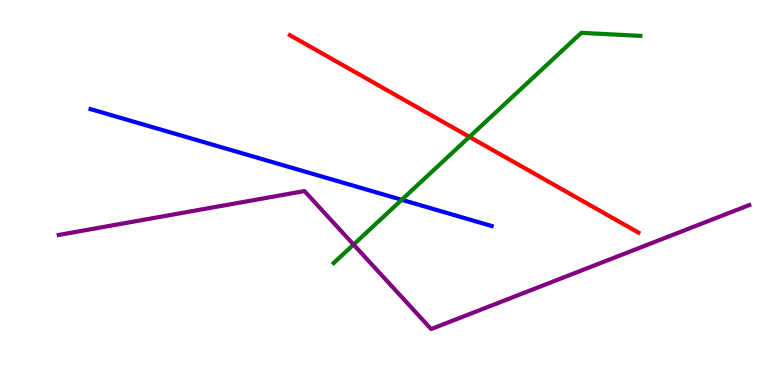[{'lines': ['blue', 'red'], 'intersections': []}, {'lines': ['green', 'red'], 'intersections': [{'x': 6.06, 'y': 6.45}]}, {'lines': ['purple', 'red'], 'intersections': []}, {'lines': ['blue', 'green'], 'intersections': [{'x': 5.18, 'y': 4.81}]}, {'lines': ['blue', 'purple'], 'intersections': []}, {'lines': ['green', 'purple'], 'intersections': [{'x': 4.56, 'y': 3.65}]}]